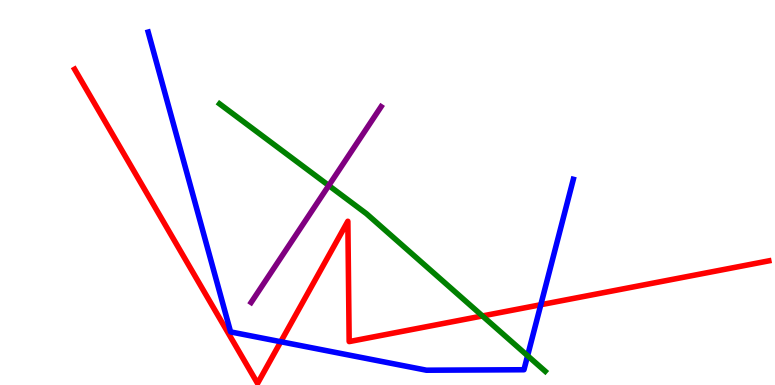[{'lines': ['blue', 'red'], 'intersections': [{'x': 3.62, 'y': 1.12}, {'x': 6.98, 'y': 2.09}]}, {'lines': ['green', 'red'], 'intersections': [{'x': 6.23, 'y': 1.79}]}, {'lines': ['purple', 'red'], 'intersections': []}, {'lines': ['blue', 'green'], 'intersections': [{'x': 6.81, 'y': 0.76}]}, {'lines': ['blue', 'purple'], 'intersections': []}, {'lines': ['green', 'purple'], 'intersections': [{'x': 4.24, 'y': 5.18}]}]